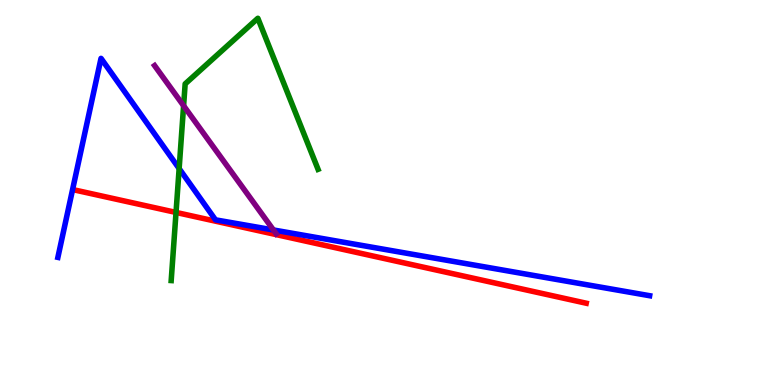[{'lines': ['blue', 'red'], 'intersections': []}, {'lines': ['green', 'red'], 'intersections': [{'x': 2.27, 'y': 4.48}]}, {'lines': ['purple', 'red'], 'intersections': []}, {'lines': ['blue', 'green'], 'intersections': [{'x': 2.31, 'y': 5.62}]}, {'lines': ['blue', 'purple'], 'intersections': [{'x': 3.53, 'y': 4.03}]}, {'lines': ['green', 'purple'], 'intersections': [{'x': 2.37, 'y': 7.25}]}]